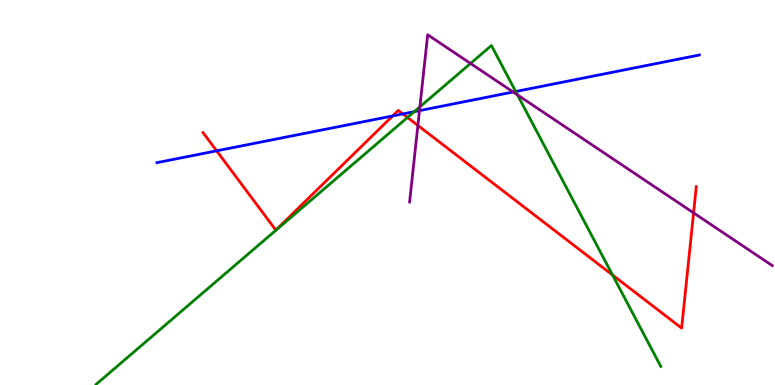[{'lines': ['blue', 'red'], 'intersections': [{'x': 2.8, 'y': 6.08}, {'x': 5.07, 'y': 6.99}, {'x': 5.2, 'y': 7.04}]}, {'lines': ['green', 'red'], 'intersections': [{'x': 5.26, 'y': 6.95}, {'x': 7.9, 'y': 2.86}]}, {'lines': ['purple', 'red'], 'intersections': [{'x': 5.39, 'y': 6.74}, {'x': 8.95, 'y': 4.47}]}, {'lines': ['blue', 'green'], 'intersections': [{'x': 5.35, 'y': 7.1}, {'x': 6.65, 'y': 7.62}]}, {'lines': ['blue', 'purple'], 'intersections': [{'x': 5.41, 'y': 7.13}, {'x': 6.62, 'y': 7.61}]}, {'lines': ['green', 'purple'], 'intersections': [{'x': 5.42, 'y': 7.22}, {'x': 6.07, 'y': 8.35}, {'x': 6.68, 'y': 7.53}]}]